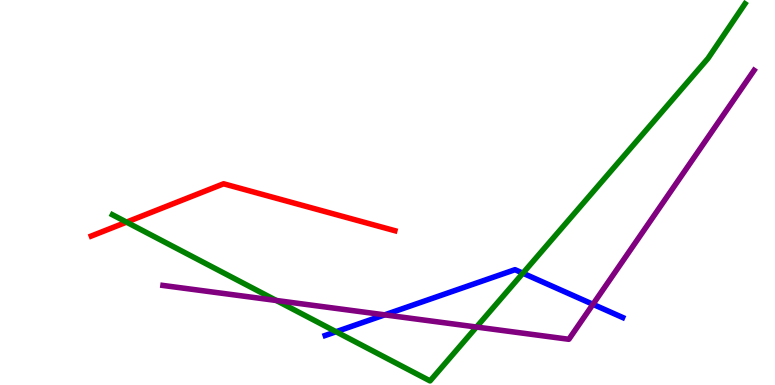[{'lines': ['blue', 'red'], 'intersections': []}, {'lines': ['green', 'red'], 'intersections': [{'x': 1.63, 'y': 4.23}]}, {'lines': ['purple', 'red'], 'intersections': []}, {'lines': ['blue', 'green'], 'intersections': [{'x': 4.34, 'y': 1.38}, {'x': 6.75, 'y': 2.9}]}, {'lines': ['blue', 'purple'], 'intersections': [{'x': 4.96, 'y': 1.82}, {'x': 7.65, 'y': 2.1}]}, {'lines': ['green', 'purple'], 'intersections': [{'x': 3.57, 'y': 2.2}, {'x': 6.15, 'y': 1.51}]}]